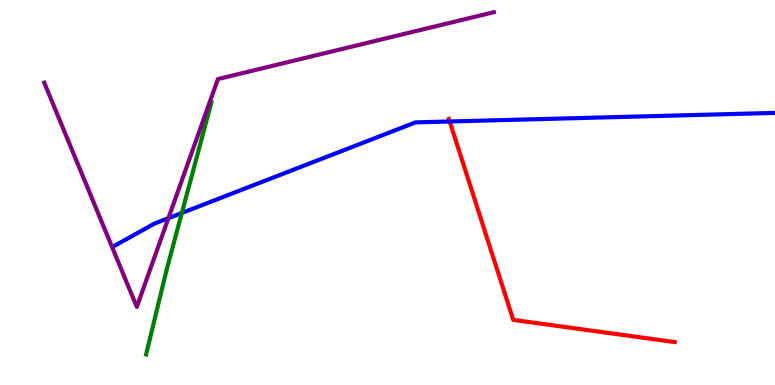[{'lines': ['blue', 'red'], 'intersections': [{'x': 5.8, 'y': 6.84}]}, {'lines': ['green', 'red'], 'intersections': []}, {'lines': ['purple', 'red'], 'intersections': []}, {'lines': ['blue', 'green'], 'intersections': [{'x': 2.35, 'y': 4.47}]}, {'lines': ['blue', 'purple'], 'intersections': [{'x': 2.17, 'y': 4.33}]}, {'lines': ['green', 'purple'], 'intersections': []}]